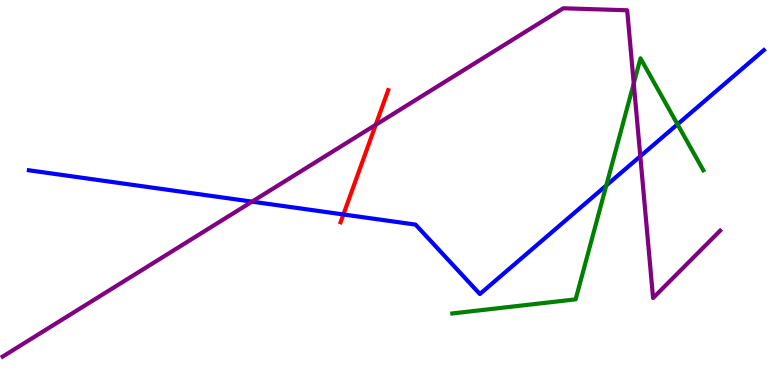[{'lines': ['blue', 'red'], 'intersections': [{'x': 4.43, 'y': 4.43}]}, {'lines': ['green', 'red'], 'intersections': []}, {'lines': ['purple', 'red'], 'intersections': [{'x': 4.85, 'y': 6.76}]}, {'lines': ['blue', 'green'], 'intersections': [{'x': 7.82, 'y': 5.18}, {'x': 8.74, 'y': 6.77}]}, {'lines': ['blue', 'purple'], 'intersections': [{'x': 3.25, 'y': 4.76}, {'x': 8.26, 'y': 5.94}]}, {'lines': ['green', 'purple'], 'intersections': [{'x': 8.18, 'y': 7.83}]}]